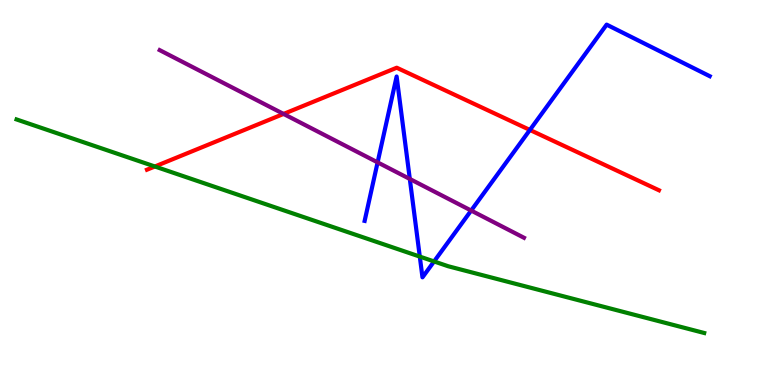[{'lines': ['blue', 'red'], 'intersections': [{'x': 6.84, 'y': 6.62}]}, {'lines': ['green', 'red'], 'intersections': [{'x': 2.0, 'y': 5.68}]}, {'lines': ['purple', 'red'], 'intersections': [{'x': 3.66, 'y': 7.04}]}, {'lines': ['blue', 'green'], 'intersections': [{'x': 5.42, 'y': 3.34}, {'x': 5.6, 'y': 3.21}]}, {'lines': ['blue', 'purple'], 'intersections': [{'x': 4.87, 'y': 5.78}, {'x': 5.29, 'y': 5.35}, {'x': 6.08, 'y': 4.53}]}, {'lines': ['green', 'purple'], 'intersections': []}]